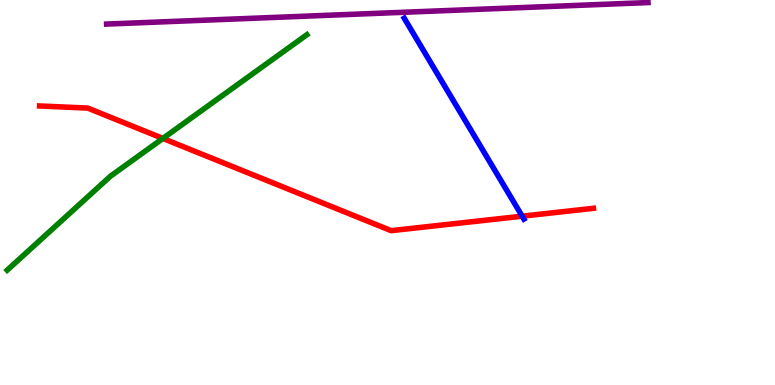[{'lines': ['blue', 'red'], 'intersections': [{'x': 6.74, 'y': 4.38}]}, {'lines': ['green', 'red'], 'intersections': [{'x': 2.1, 'y': 6.4}]}, {'lines': ['purple', 'red'], 'intersections': []}, {'lines': ['blue', 'green'], 'intersections': []}, {'lines': ['blue', 'purple'], 'intersections': []}, {'lines': ['green', 'purple'], 'intersections': []}]